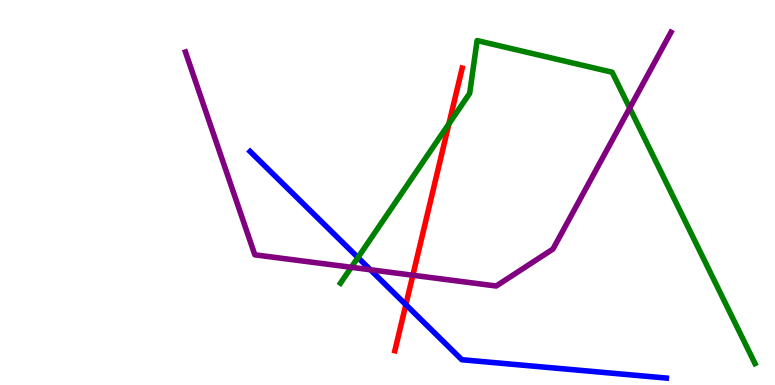[{'lines': ['blue', 'red'], 'intersections': [{'x': 5.24, 'y': 2.09}]}, {'lines': ['green', 'red'], 'intersections': [{'x': 5.79, 'y': 6.78}]}, {'lines': ['purple', 'red'], 'intersections': [{'x': 5.33, 'y': 2.85}]}, {'lines': ['blue', 'green'], 'intersections': [{'x': 4.62, 'y': 3.31}]}, {'lines': ['blue', 'purple'], 'intersections': [{'x': 4.78, 'y': 2.99}]}, {'lines': ['green', 'purple'], 'intersections': [{'x': 4.53, 'y': 3.06}, {'x': 8.13, 'y': 7.19}]}]